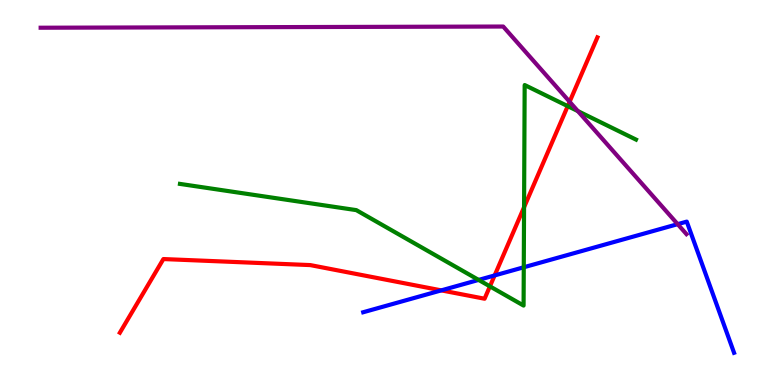[{'lines': ['blue', 'red'], 'intersections': [{'x': 5.69, 'y': 2.46}, {'x': 6.38, 'y': 2.85}]}, {'lines': ['green', 'red'], 'intersections': [{'x': 6.32, 'y': 2.56}, {'x': 6.76, 'y': 4.62}, {'x': 7.33, 'y': 7.24}]}, {'lines': ['purple', 'red'], 'intersections': [{'x': 7.35, 'y': 7.36}]}, {'lines': ['blue', 'green'], 'intersections': [{'x': 6.18, 'y': 2.73}, {'x': 6.76, 'y': 3.06}]}, {'lines': ['blue', 'purple'], 'intersections': [{'x': 8.74, 'y': 4.18}]}, {'lines': ['green', 'purple'], 'intersections': [{'x': 7.46, 'y': 7.11}]}]